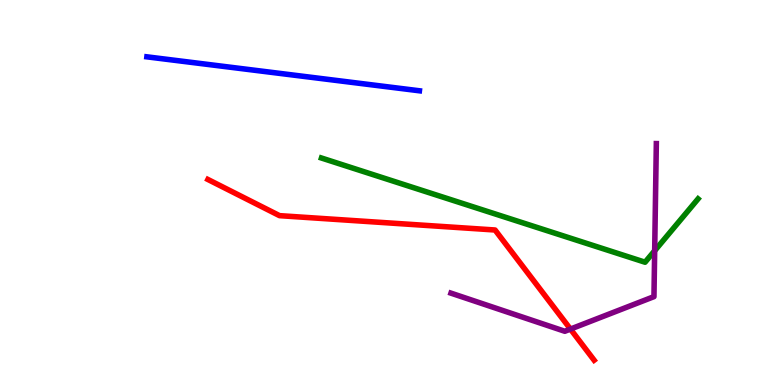[{'lines': ['blue', 'red'], 'intersections': []}, {'lines': ['green', 'red'], 'intersections': []}, {'lines': ['purple', 'red'], 'intersections': [{'x': 7.36, 'y': 1.45}]}, {'lines': ['blue', 'green'], 'intersections': []}, {'lines': ['blue', 'purple'], 'intersections': []}, {'lines': ['green', 'purple'], 'intersections': [{'x': 8.45, 'y': 3.49}]}]